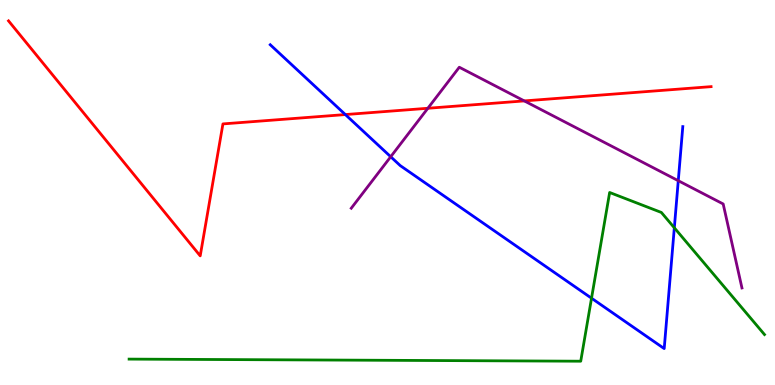[{'lines': ['blue', 'red'], 'intersections': [{'x': 4.46, 'y': 7.02}]}, {'lines': ['green', 'red'], 'intersections': []}, {'lines': ['purple', 'red'], 'intersections': [{'x': 5.52, 'y': 7.19}, {'x': 6.76, 'y': 7.38}]}, {'lines': ['blue', 'green'], 'intersections': [{'x': 7.63, 'y': 2.25}, {'x': 8.7, 'y': 4.08}]}, {'lines': ['blue', 'purple'], 'intersections': [{'x': 5.04, 'y': 5.93}, {'x': 8.75, 'y': 5.31}]}, {'lines': ['green', 'purple'], 'intersections': []}]